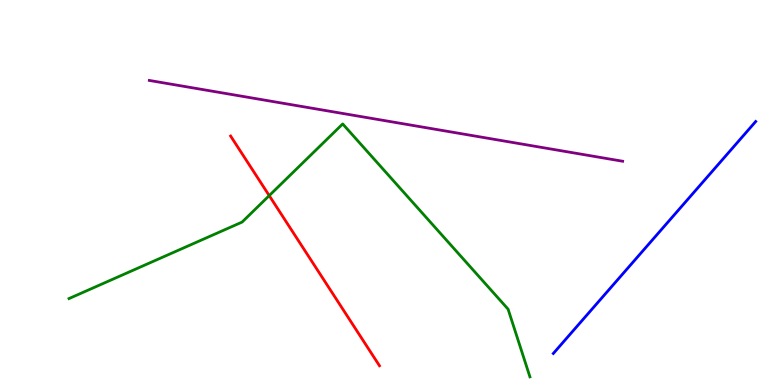[{'lines': ['blue', 'red'], 'intersections': []}, {'lines': ['green', 'red'], 'intersections': [{'x': 3.47, 'y': 4.92}]}, {'lines': ['purple', 'red'], 'intersections': []}, {'lines': ['blue', 'green'], 'intersections': []}, {'lines': ['blue', 'purple'], 'intersections': []}, {'lines': ['green', 'purple'], 'intersections': []}]